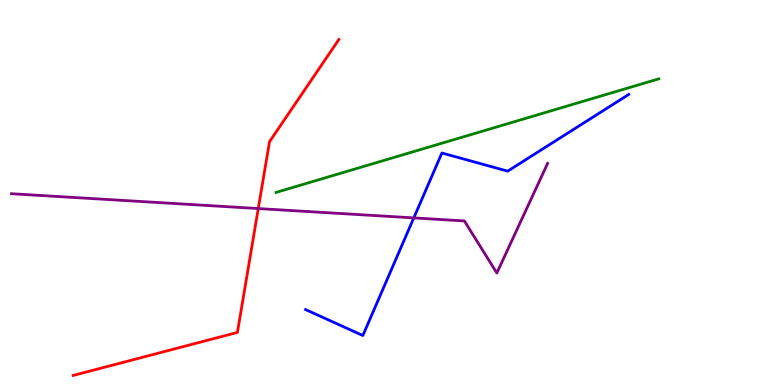[{'lines': ['blue', 'red'], 'intersections': []}, {'lines': ['green', 'red'], 'intersections': []}, {'lines': ['purple', 'red'], 'intersections': [{'x': 3.33, 'y': 4.58}]}, {'lines': ['blue', 'green'], 'intersections': []}, {'lines': ['blue', 'purple'], 'intersections': [{'x': 5.34, 'y': 4.34}]}, {'lines': ['green', 'purple'], 'intersections': []}]